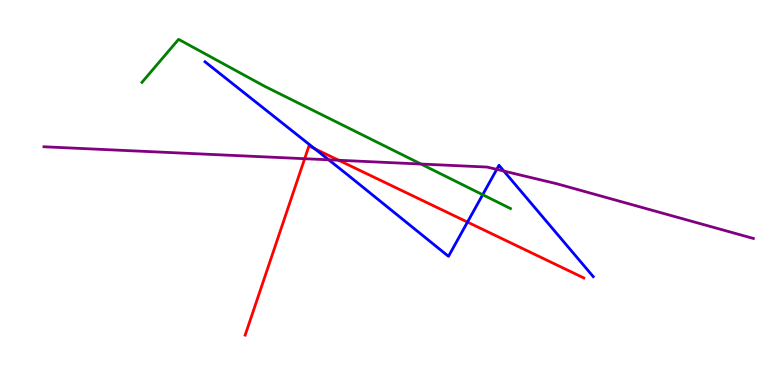[{'lines': ['blue', 'red'], 'intersections': [{'x': 4.06, 'y': 6.14}, {'x': 6.03, 'y': 4.23}]}, {'lines': ['green', 'red'], 'intersections': []}, {'lines': ['purple', 'red'], 'intersections': [{'x': 3.93, 'y': 5.88}, {'x': 4.37, 'y': 5.84}]}, {'lines': ['blue', 'green'], 'intersections': [{'x': 6.23, 'y': 4.94}]}, {'lines': ['blue', 'purple'], 'intersections': [{'x': 4.24, 'y': 5.85}, {'x': 6.41, 'y': 5.6}, {'x': 6.5, 'y': 5.56}]}, {'lines': ['green', 'purple'], 'intersections': [{'x': 5.43, 'y': 5.74}]}]